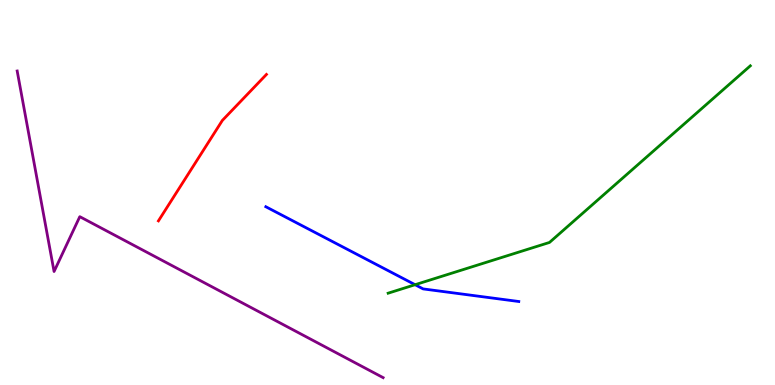[{'lines': ['blue', 'red'], 'intersections': []}, {'lines': ['green', 'red'], 'intersections': []}, {'lines': ['purple', 'red'], 'intersections': []}, {'lines': ['blue', 'green'], 'intersections': [{'x': 5.36, 'y': 2.6}]}, {'lines': ['blue', 'purple'], 'intersections': []}, {'lines': ['green', 'purple'], 'intersections': []}]